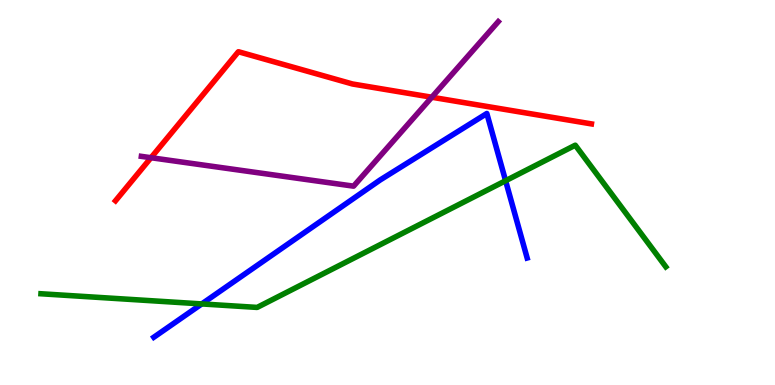[{'lines': ['blue', 'red'], 'intersections': []}, {'lines': ['green', 'red'], 'intersections': []}, {'lines': ['purple', 'red'], 'intersections': [{'x': 1.95, 'y': 5.9}, {'x': 5.57, 'y': 7.47}]}, {'lines': ['blue', 'green'], 'intersections': [{'x': 2.6, 'y': 2.11}, {'x': 6.52, 'y': 5.31}]}, {'lines': ['blue', 'purple'], 'intersections': []}, {'lines': ['green', 'purple'], 'intersections': []}]